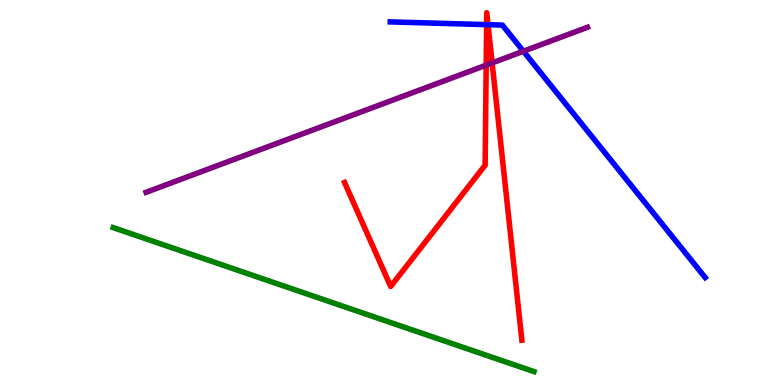[{'lines': ['blue', 'red'], 'intersections': [{'x': 6.28, 'y': 9.36}, {'x': 6.3, 'y': 9.36}]}, {'lines': ['green', 'red'], 'intersections': []}, {'lines': ['purple', 'red'], 'intersections': [{'x': 6.27, 'y': 8.31}, {'x': 6.35, 'y': 8.37}]}, {'lines': ['blue', 'green'], 'intersections': []}, {'lines': ['blue', 'purple'], 'intersections': [{'x': 6.75, 'y': 8.67}]}, {'lines': ['green', 'purple'], 'intersections': []}]